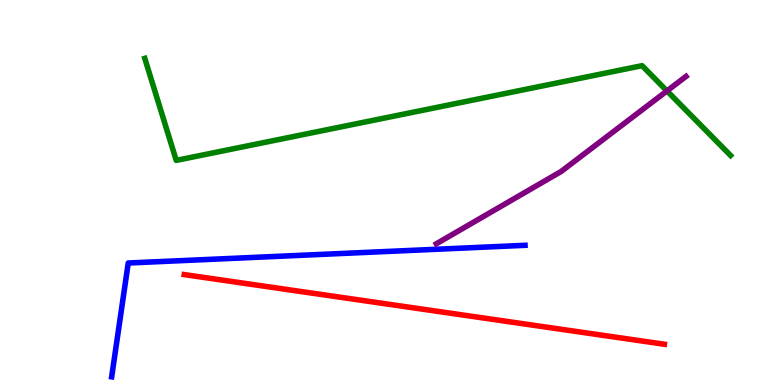[{'lines': ['blue', 'red'], 'intersections': []}, {'lines': ['green', 'red'], 'intersections': []}, {'lines': ['purple', 'red'], 'intersections': []}, {'lines': ['blue', 'green'], 'intersections': []}, {'lines': ['blue', 'purple'], 'intersections': []}, {'lines': ['green', 'purple'], 'intersections': [{'x': 8.61, 'y': 7.64}]}]